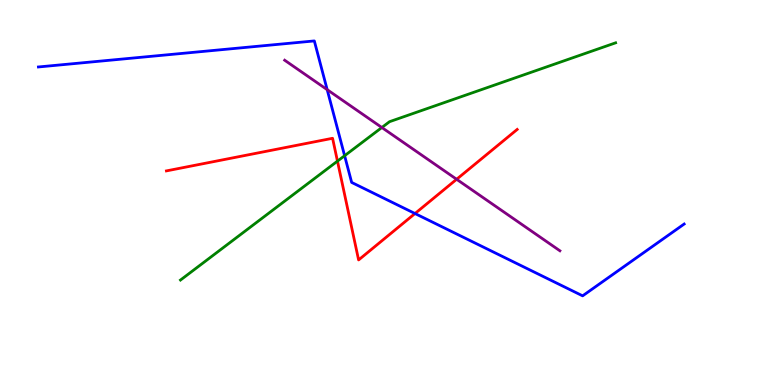[{'lines': ['blue', 'red'], 'intersections': [{'x': 5.35, 'y': 4.45}]}, {'lines': ['green', 'red'], 'intersections': [{'x': 4.35, 'y': 5.81}]}, {'lines': ['purple', 'red'], 'intersections': [{'x': 5.89, 'y': 5.34}]}, {'lines': ['blue', 'green'], 'intersections': [{'x': 4.45, 'y': 5.96}]}, {'lines': ['blue', 'purple'], 'intersections': [{'x': 4.22, 'y': 7.67}]}, {'lines': ['green', 'purple'], 'intersections': [{'x': 4.93, 'y': 6.69}]}]